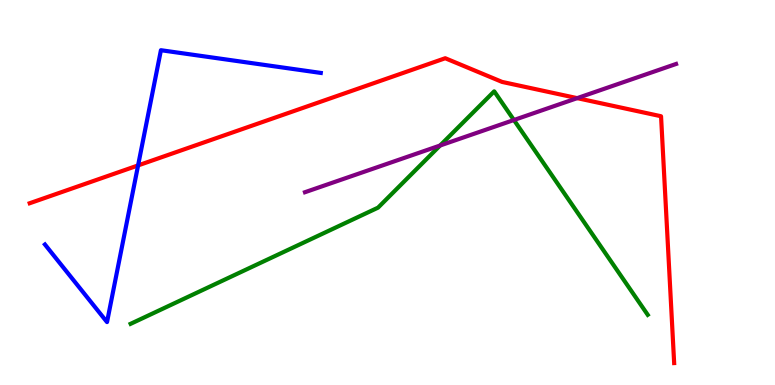[{'lines': ['blue', 'red'], 'intersections': [{'x': 1.78, 'y': 5.7}]}, {'lines': ['green', 'red'], 'intersections': []}, {'lines': ['purple', 'red'], 'intersections': [{'x': 7.45, 'y': 7.45}]}, {'lines': ['blue', 'green'], 'intersections': []}, {'lines': ['blue', 'purple'], 'intersections': []}, {'lines': ['green', 'purple'], 'intersections': [{'x': 5.68, 'y': 6.22}, {'x': 6.63, 'y': 6.88}]}]